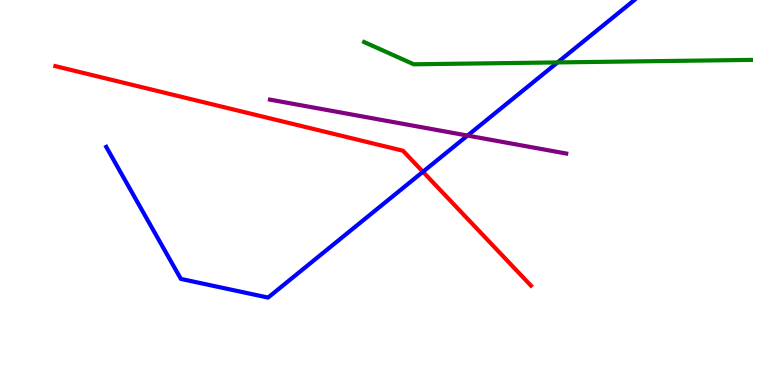[{'lines': ['blue', 'red'], 'intersections': [{'x': 5.46, 'y': 5.54}]}, {'lines': ['green', 'red'], 'intersections': []}, {'lines': ['purple', 'red'], 'intersections': []}, {'lines': ['blue', 'green'], 'intersections': [{'x': 7.19, 'y': 8.38}]}, {'lines': ['blue', 'purple'], 'intersections': [{'x': 6.03, 'y': 6.48}]}, {'lines': ['green', 'purple'], 'intersections': []}]